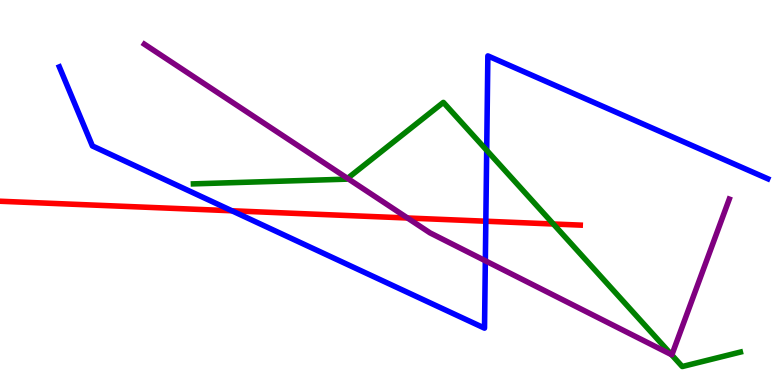[{'lines': ['blue', 'red'], 'intersections': [{'x': 2.99, 'y': 4.53}, {'x': 6.27, 'y': 4.25}]}, {'lines': ['green', 'red'], 'intersections': [{'x': 7.14, 'y': 4.18}]}, {'lines': ['purple', 'red'], 'intersections': [{'x': 5.26, 'y': 4.34}]}, {'lines': ['blue', 'green'], 'intersections': [{'x': 6.28, 'y': 6.1}]}, {'lines': ['blue', 'purple'], 'intersections': [{'x': 6.26, 'y': 3.23}]}, {'lines': ['green', 'purple'], 'intersections': [{'x': 4.48, 'y': 5.37}, {'x': 8.67, 'y': 0.787}]}]